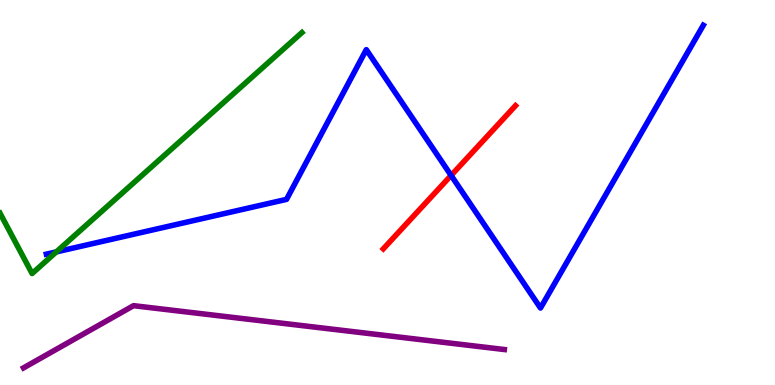[{'lines': ['blue', 'red'], 'intersections': [{'x': 5.82, 'y': 5.44}]}, {'lines': ['green', 'red'], 'intersections': []}, {'lines': ['purple', 'red'], 'intersections': []}, {'lines': ['blue', 'green'], 'intersections': [{'x': 0.727, 'y': 3.46}]}, {'lines': ['blue', 'purple'], 'intersections': []}, {'lines': ['green', 'purple'], 'intersections': []}]